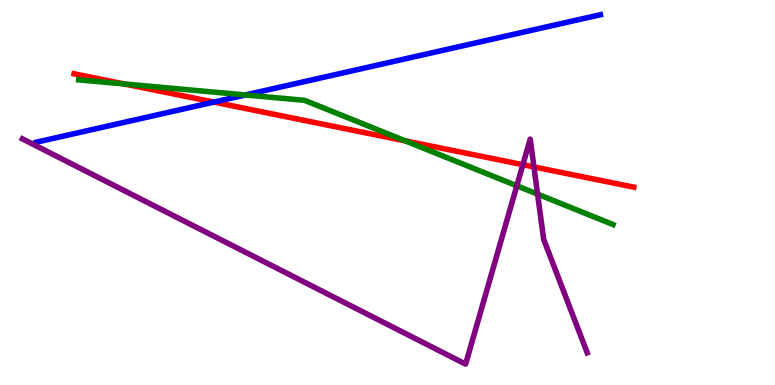[{'lines': ['blue', 'red'], 'intersections': [{'x': 2.76, 'y': 7.35}]}, {'lines': ['green', 'red'], 'intersections': [{'x': 1.61, 'y': 7.82}, {'x': 5.23, 'y': 6.34}]}, {'lines': ['purple', 'red'], 'intersections': [{'x': 6.75, 'y': 5.72}, {'x': 6.89, 'y': 5.66}]}, {'lines': ['blue', 'green'], 'intersections': [{'x': 3.17, 'y': 7.53}]}, {'lines': ['blue', 'purple'], 'intersections': []}, {'lines': ['green', 'purple'], 'intersections': [{'x': 6.67, 'y': 5.17}, {'x': 6.94, 'y': 4.96}]}]